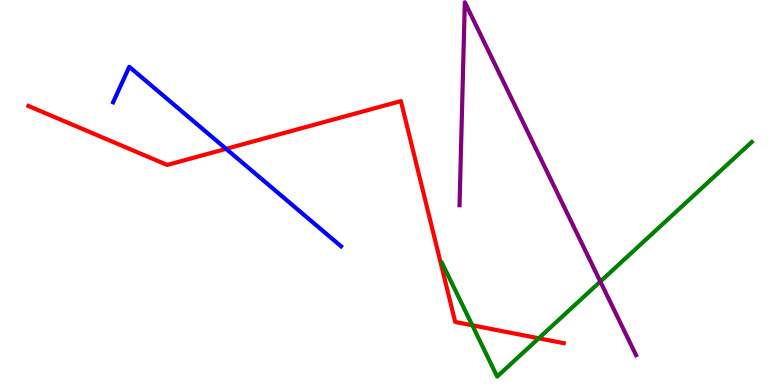[{'lines': ['blue', 'red'], 'intersections': [{'x': 2.92, 'y': 6.13}]}, {'lines': ['green', 'red'], 'intersections': [{'x': 6.09, 'y': 1.55}, {'x': 6.95, 'y': 1.21}]}, {'lines': ['purple', 'red'], 'intersections': []}, {'lines': ['blue', 'green'], 'intersections': []}, {'lines': ['blue', 'purple'], 'intersections': []}, {'lines': ['green', 'purple'], 'intersections': [{'x': 7.75, 'y': 2.69}]}]